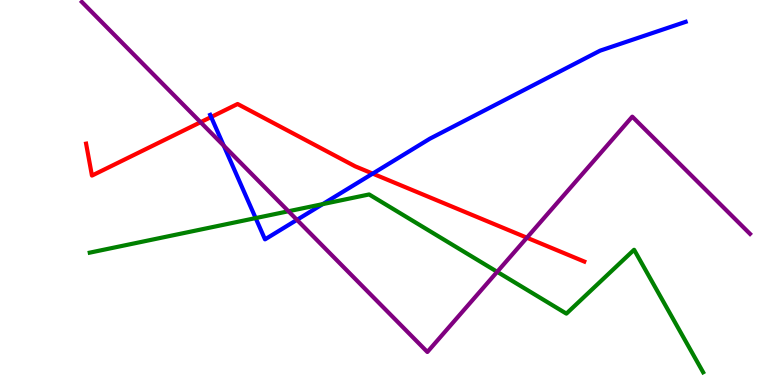[{'lines': ['blue', 'red'], 'intersections': [{'x': 2.72, 'y': 6.96}, {'x': 4.81, 'y': 5.49}]}, {'lines': ['green', 'red'], 'intersections': []}, {'lines': ['purple', 'red'], 'intersections': [{'x': 2.59, 'y': 6.83}, {'x': 6.8, 'y': 3.83}]}, {'lines': ['blue', 'green'], 'intersections': [{'x': 3.3, 'y': 4.34}, {'x': 4.16, 'y': 4.7}]}, {'lines': ['blue', 'purple'], 'intersections': [{'x': 2.89, 'y': 6.22}, {'x': 3.83, 'y': 4.29}]}, {'lines': ['green', 'purple'], 'intersections': [{'x': 3.72, 'y': 4.51}, {'x': 6.42, 'y': 2.94}]}]